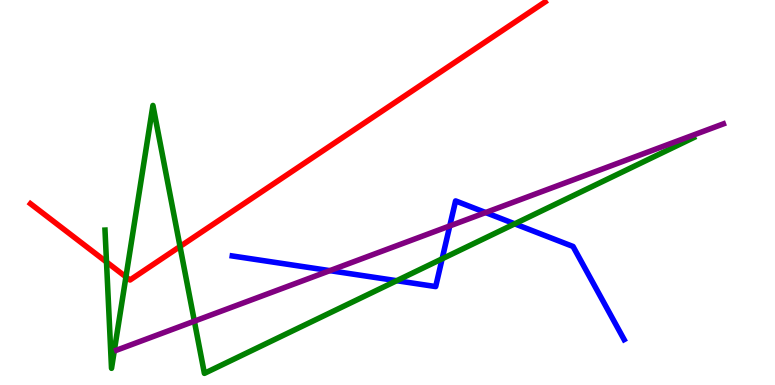[{'lines': ['blue', 'red'], 'intersections': []}, {'lines': ['green', 'red'], 'intersections': [{'x': 1.37, 'y': 3.2}, {'x': 1.62, 'y': 2.81}, {'x': 2.32, 'y': 3.6}]}, {'lines': ['purple', 'red'], 'intersections': []}, {'lines': ['blue', 'green'], 'intersections': [{'x': 5.12, 'y': 2.71}, {'x': 5.7, 'y': 3.28}, {'x': 6.64, 'y': 4.19}]}, {'lines': ['blue', 'purple'], 'intersections': [{'x': 4.26, 'y': 2.97}, {'x': 5.8, 'y': 4.13}, {'x': 6.27, 'y': 4.48}]}, {'lines': ['green', 'purple'], 'intersections': [{'x': 2.51, 'y': 1.66}]}]